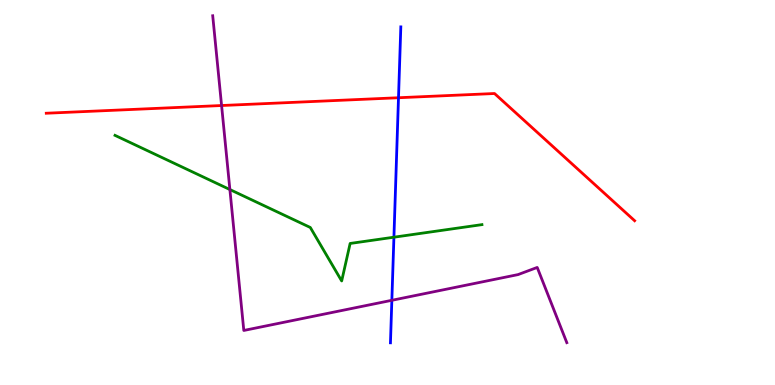[{'lines': ['blue', 'red'], 'intersections': [{'x': 5.14, 'y': 7.46}]}, {'lines': ['green', 'red'], 'intersections': []}, {'lines': ['purple', 'red'], 'intersections': [{'x': 2.86, 'y': 7.26}]}, {'lines': ['blue', 'green'], 'intersections': [{'x': 5.08, 'y': 3.84}]}, {'lines': ['blue', 'purple'], 'intersections': [{'x': 5.06, 'y': 2.2}]}, {'lines': ['green', 'purple'], 'intersections': [{'x': 2.97, 'y': 5.08}]}]